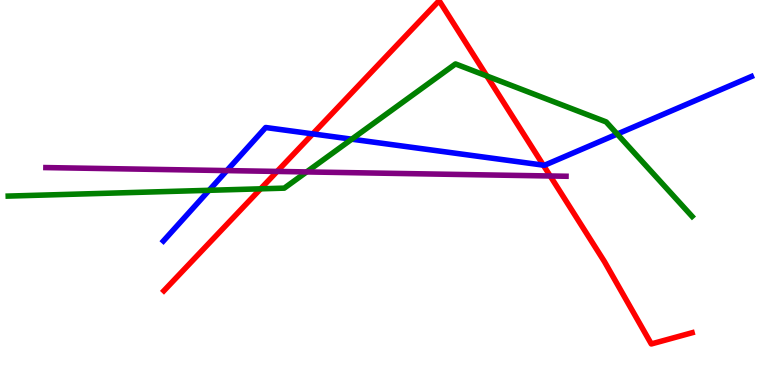[{'lines': ['blue', 'red'], 'intersections': [{'x': 4.04, 'y': 6.52}, {'x': 7.01, 'y': 5.71}]}, {'lines': ['green', 'red'], 'intersections': [{'x': 3.36, 'y': 5.1}, {'x': 6.28, 'y': 8.03}]}, {'lines': ['purple', 'red'], 'intersections': [{'x': 3.58, 'y': 5.55}, {'x': 7.1, 'y': 5.43}]}, {'lines': ['blue', 'green'], 'intersections': [{'x': 2.7, 'y': 5.06}, {'x': 4.54, 'y': 6.38}, {'x': 7.96, 'y': 6.52}]}, {'lines': ['blue', 'purple'], 'intersections': [{'x': 2.93, 'y': 5.57}]}, {'lines': ['green', 'purple'], 'intersections': [{'x': 3.96, 'y': 5.53}]}]